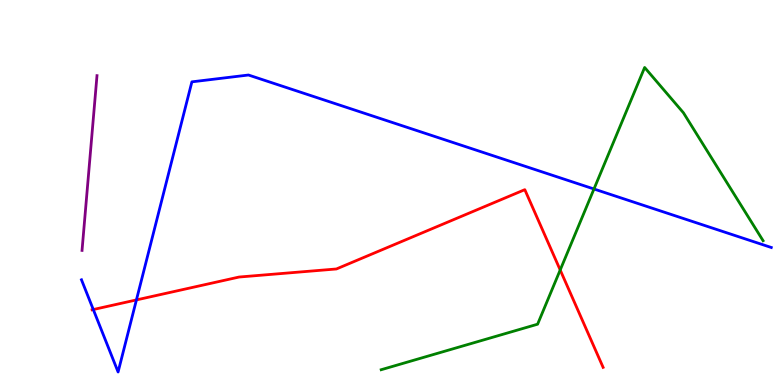[{'lines': ['blue', 'red'], 'intersections': [{'x': 1.2, 'y': 1.96}, {'x': 1.76, 'y': 2.21}]}, {'lines': ['green', 'red'], 'intersections': [{'x': 7.23, 'y': 2.99}]}, {'lines': ['purple', 'red'], 'intersections': []}, {'lines': ['blue', 'green'], 'intersections': [{'x': 7.66, 'y': 5.09}]}, {'lines': ['blue', 'purple'], 'intersections': []}, {'lines': ['green', 'purple'], 'intersections': []}]